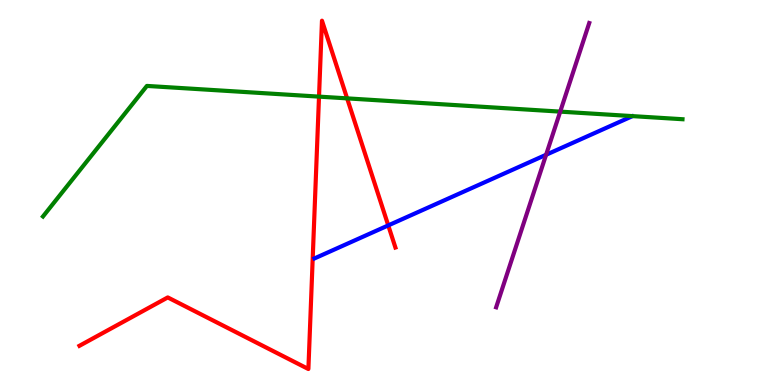[{'lines': ['blue', 'red'], 'intersections': [{'x': 5.01, 'y': 4.15}]}, {'lines': ['green', 'red'], 'intersections': [{'x': 4.12, 'y': 7.49}, {'x': 4.48, 'y': 7.44}]}, {'lines': ['purple', 'red'], 'intersections': []}, {'lines': ['blue', 'green'], 'intersections': []}, {'lines': ['blue', 'purple'], 'intersections': [{'x': 7.05, 'y': 5.98}]}, {'lines': ['green', 'purple'], 'intersections': [{'x': 7.23, 'y': 7.1}]}]